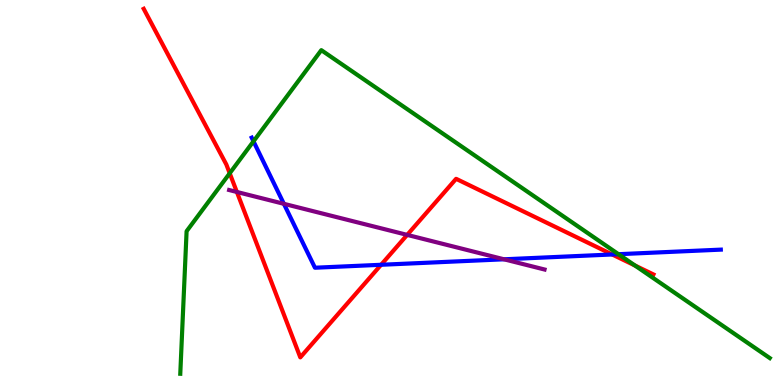[{'lines': ['blue', 'red'], 'intersections': [{'x': 4.92, 'y': 3.12}, {'x': 7.9, 'y': 3.39}]}, {'lines': ['green', 'red'], 'intersections': [{'x': 2.96, 'y': 5.5}, {'x': 8.19, 'y': 3.1}]}, {'lines': ['purple', 'red'], 'intersections': [{'x': 3.06, 'y': 5.01}, {'x': 5.25, 'y': 3.9}]}, {'lines': ['blue', 'green'], 'intersections': [{'x': 3.27, 'y': 6.33}, {'x': 7.98, 'y': 3.4}]}, {'lines': ['blue', 'purple'], 'intersections': [{'x': 3.66, 'y': 4.71}, {'x': 6.5, 'y': 3.26}]}, {'lines': ['green', 'purple'], 'intersections': []}]